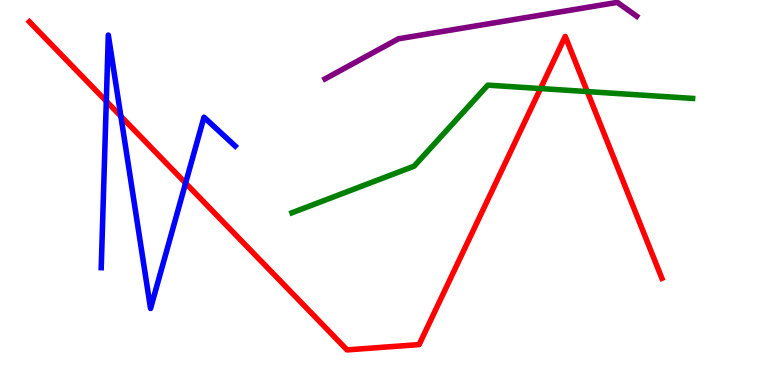[{'lines': ['blue', 'red'], 'intersections': [{'x': 1.37, 'y': 7.37}, {'x': 1.56, 'y': 6.98}, {'x': 2.39, 'y': 5.24}]}, {'lines': ['green', 'red'], 'intersections': [{'x': 6.97, 'y': 7.7}, {'x': 7.58, 'y': 7.62}]}, {'lines': ['purple', 'red'], 'intersections': []}, {'lines': ['blue', 'green'], 'intersections': []}, {'lines': ['blue', 'purple'], 'intersections': []}, {'lines': ['green', 'purple'], 'intersections': []}]